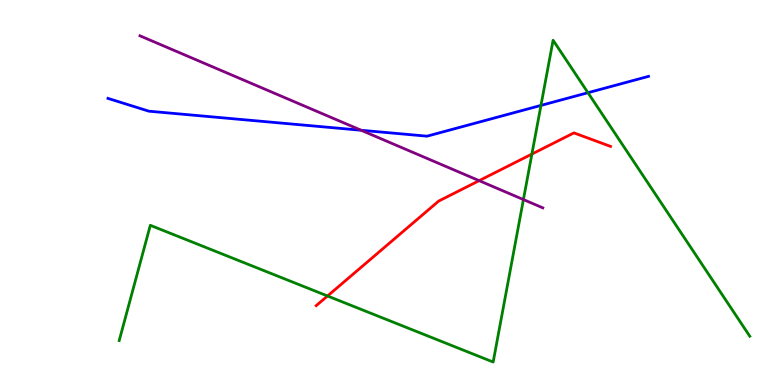[{'lines': ['blue', 'red'], 'intersections': []}, {'lines': ['green', 'red'], 'intersections': [{'x': 4.23, 'y': 2.31}, {'x': 6.86, 'y': 6.0}]}, {'lines': ['purple', 'red'], 'intersections': [{'x': 6.18, 'y': 5.31}]}, {'lines': ['blue', 'green'], 'intersections': [{'x': 6.98, 'y': 7.26}, {'x': 7.59, 'y': 7.59}]}, {'lines': ['blue', 'purple'], 'intersections': [{'x': 4.66, 'y': 6.62}]}, {'lines': ['green', 'purple'], 'intersections': [{'x': 6.75, 'y': 4.82}]}]